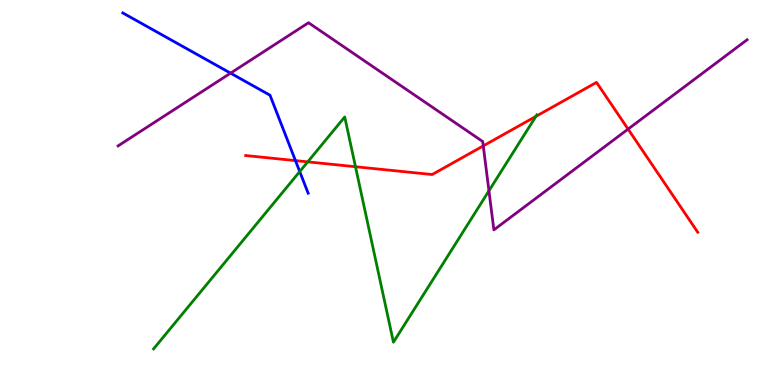[{'lines': ['blue', 'red'], 'intersections': [{'x': 3.81, 'y': 5.83}]}, {'lines': ['green', 'red'], 'intersections': [{'x': 3.97, 'y': 5.8}, {'x': 4.59, 'y': 5.67}, {'x': 6.91, 'y': 6.98}]}, {'lines': ['purple', 'red'], 'intersections': [{'x': 6.24, 'y': 6.21}, {'x': 8.1, 'y': 6.65}]}, {'lines': ['blue', 'green'], 'intersections': [{'x': 3.87, 'y': 5.54}]}, {'lines': ['blue', 'purple'], 'intersections': [{'x': 2.97, 'y': 8.1}]}, {'lines': ['green', 'purple'], 'intersections': [{'x': 6.31, 'y': 5.04}]}]